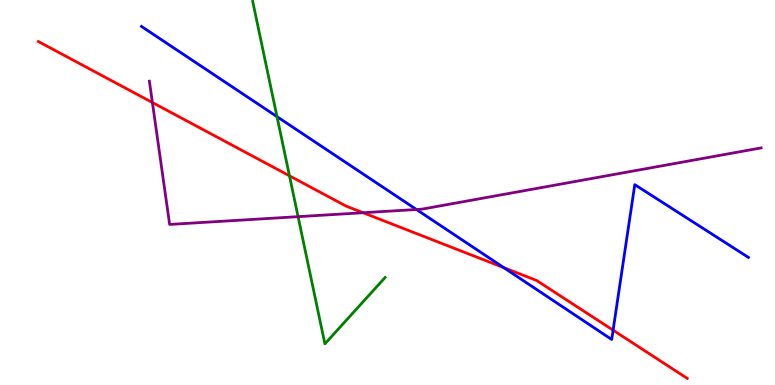[{'lines': ['blue', 'red'], 'intersections': [{'x': 6.5, 'y': 3.05}, {'x': 7.91, 'y': 1.42}]}, {'lines': ['green', 'red'], 'intersections': [{'x': 3.74, 'y': 5.43}]}, {'lines': ['purple', 'red'], 'intersections': [{'x': 1.97, 'y': 7.34}, {'x': 4.69, 'y': 4.47}]}, {'lines': ['blue', 'green'], 'intersections': [{'x': 3.57, 'y': 6.97}]}, {'lines': ['blue', 'purple'], 'intersections': [{'x': 5.37, 'y': 4.56}]}, {'lines': ['green', 'purple'], 'intersections': [{'x': 3.85, 'y': 4.37}]}]